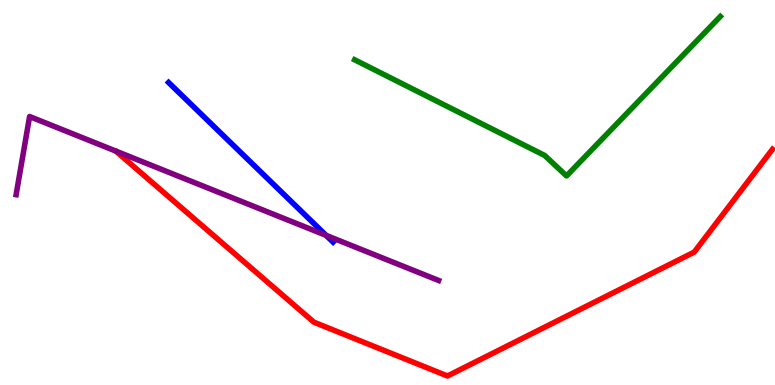[{'lines': ['blue', 'red'], 'intersections': []}, {'lines': ['green', 'red'], 'intersections': []}, {'lines': ['purple', 'red'], 'intersections': []}, {'lines': ['blue', 'green'], 'intersections': []}, {'lines': ['blue', 'purple'], 'intersections': [{'x': 4.21, 'y': 3.89}]}, {'lines': ['green', 'purple'], 'intersections': []}]